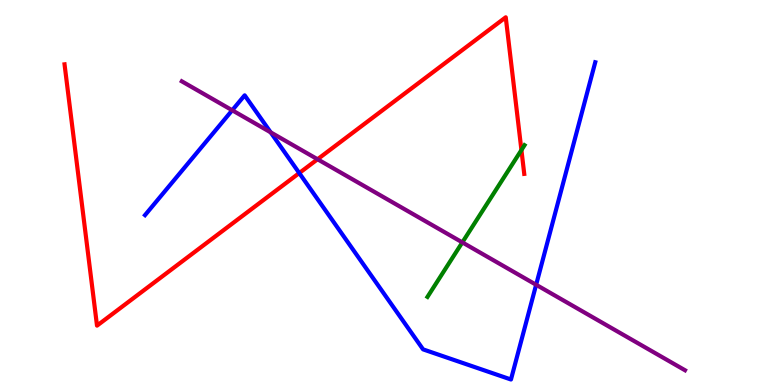[{'lines': ['blue', 'red'], 'intersections': [{'x': 3.86, 'y': 5.5}]}, {'lines': ['green', 'red'], 'intersections': [{'x': 6.73, 'y': 6.1}]}, {'lines': ['purple', 'red'], 'intersections': [{'x': 4.1, 'y': 5.86}]}, {'lines': ['blue', 'green'], 'intersections': []}, {'lines': ['blue', 'purple'], 'intersections': [{'x': 3.0, 'y': 7.14}, {'x': 3.49, 'y': 6.56}, {'x': 6.92, 'y': 2.6}]}, {'lines': ['green', 'purple'], 'intersections': [{'x': 5.97, 'y': 3.7}]}]